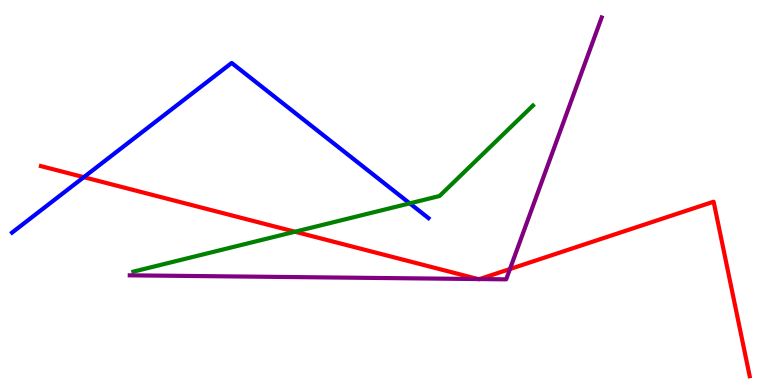[{'lines': ['blue', 'red'], 'intersections': [{'x': 1.08, 'y': 5.4}]}, {'lines': ['green', 'red'], 'intersections': [{'x': 3.81, 'y': 3.98}]}, {'lines': ['purple', 'red'], 'intersections': [{'x': 6.17, 'y': 2.75}, {'x': 6.19, 'y': 2.75}, {'x': 6.58, 'y': 3.01}]}, {'lines': ['blue', 'green'], 'intersections': [{'x': 5.29, 'y': 4.72}]}, {'lines': ['blue', 'purple'], 'intersections': []}, {'lines': ['green', 'purple'], 'intersections': []}]